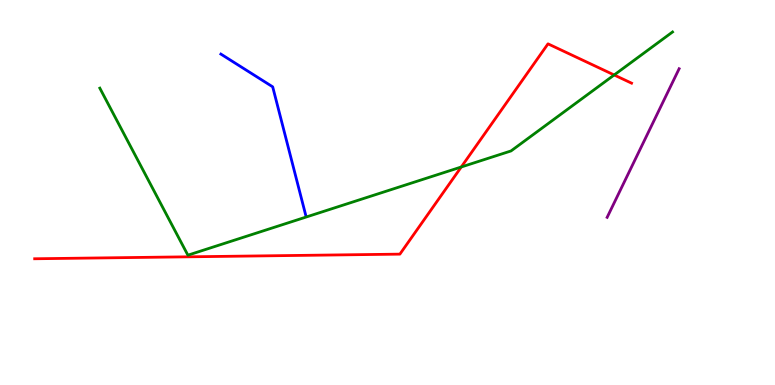[{'lines': ['blue', 'red'], 'intersections': []}, {'lines': ['green', 'red'], 'intersections': [{'x': 5.95, 'y': 5.66}, {'x': 7.92, 'y': 8.05}]}, {'lines': ['purple', 'red'], 'intersections': []}, {'lines': ['blue', 'green'], 'intersections': []}, {'lines': ['blue', 'purple'], 'intersections': []}, {'lines': ['green', 'purple'], 'intersections': []}]